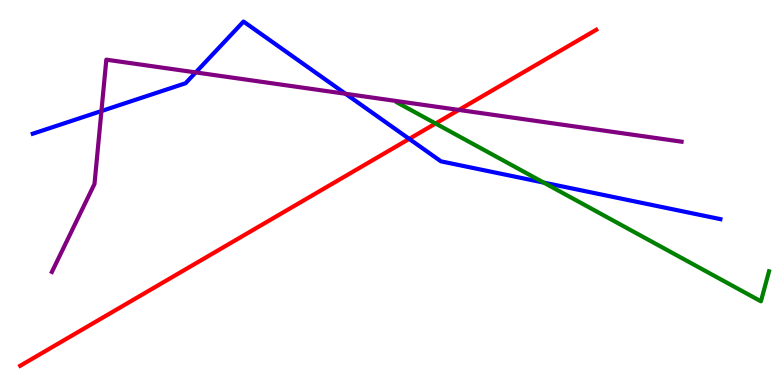[{'lines': ['blue', 'red'], 'intersections': [{'x': 5.28, 'y': 6.39}]}, {'lines': ['green', 'red'], 'intersections': [{'x': 5.62, 'y': 6.79}]}, {'lines': ['purple', 'red'], 'intersections': [{'x': 5.92, 'y': 7.14}]}, {'lines': ['blue', 'green'], 'intersections': [{'x': 7.02, 'y': 5.26}]}, {'lines': ['blue', 'purple'], 'intersections': [{'x': 1.31, 'y': 7.12}, {'x': 2.53, 'y': 8.12}, {'x': 4.46, 'y': 7.56}]}, {'lines': ['green', 'purple'], 'intersections': []}]